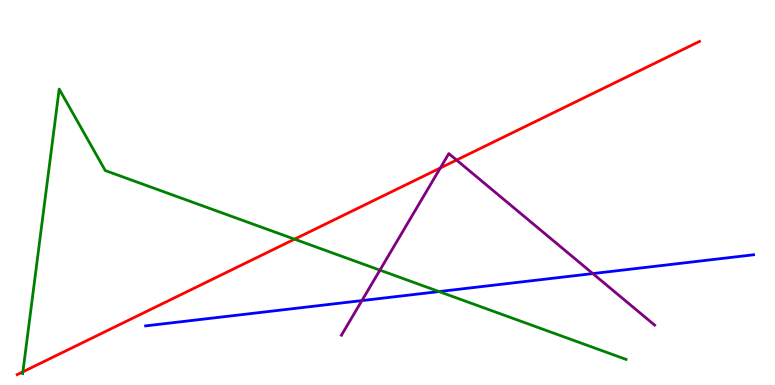[{'lines': ['blue', 'red'], 'intersections': []}, {'lines': ['green', 'red'], 'intersections': [{'x': 0.295, 'y': 0.342}, {'x': 3.8, 'y': 3.79}]}, {'lines': ['purple', 'red'], 'intersections': [{'x': 5.68, 'y': 5.64}, {'x': 5.89, 'y': 5.84}]}, {'lines': ['blue', 'green'], 'intersections': [{'x': 5.66, 'y': 2.43}]}, {'lines': ['blue', 'purple'], 'intersections': [{'x': 4.67, 'y': 2.19}, {'x': 7.65, 'y': 2.89}]}, {'lines': ['green', 'purple'], 'intersections': [{'x': 4.9, 'y': 2.98}]}]